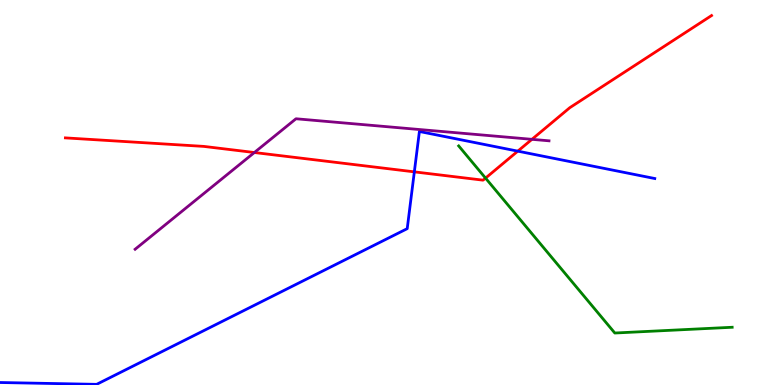[{'lines': ['blue', 'red'], 'intersections': [{'x': 5.35, 'y': 5.54}, {'x': 6.68, 'y': 6.07}]}, {'lines': ['green', 'red'], 'intersections': [{'x': 6.27, 'y': 5.37}]}, {'lines': ['purple', 'red'], 'intersections': [{'x': 3.28, 'y': 6.04}, {'x': 6.86, 'y': 6.38}]}, {'lines': ['blue', 'green'], 'intersections': []}, {'lines': ['blue', 'purple'], 'intersections': []}, {'lines': ['green', 'purple'], 'intersections': []}]